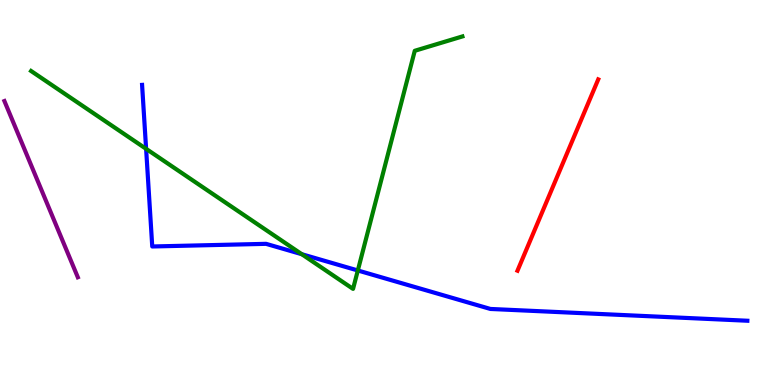[{'lines': ['blue', 'red'], 'intersections': []}, {'lines': ['green', 'red'], 'intersections': []}, {'lines': ['purple', 'red'], 'intersections': []}, {'lines': ['blue', 'green'], 'intersections': [{'x': 1.89, 'y': 6.13}, {'x': 3.89, 'y': 3.4}, {'x': 4.62, 'y': 2.97}]}, {'lines': ['blue', 'purple'], 'intersections': []}, {'lines': ['green', 'purple'], 'intersections': []}]